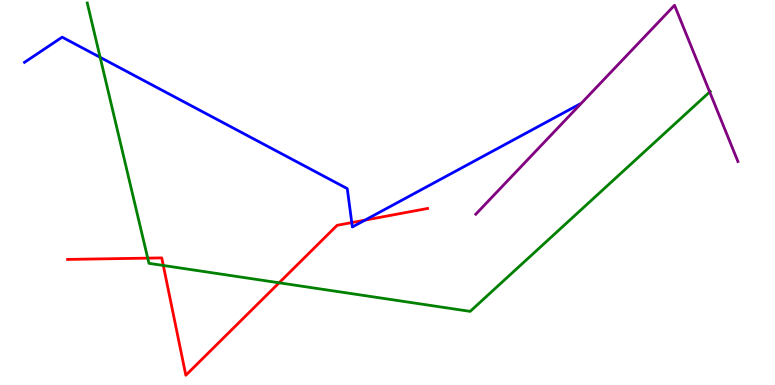[{'lines': ['blue', 'red'], 'intersections': [{'x': 4.54, 'y': 4.22}, {'x': 4.71, 'y': 4.28}]}, {'lines': ['green', 'red'], 'intersections': [{'x': 1.91, 'y': 3.3}, {'x': 2.11, 'y': 3.1}, {'x': 3.6, 'y': 2.65}]}, {'lines': ['purple', 'red'], 'intersections': []}, {'lines': ['blue', 'green'], 'intersections': [{'x': 1.29, 'y': 8.51}]}, {'lines': ['blue', 'purple'], 'intersections': []}, {'lines': ['green', 'purple'], 'intersections': [{'x': 9.16, 'y': 7.61}]}]